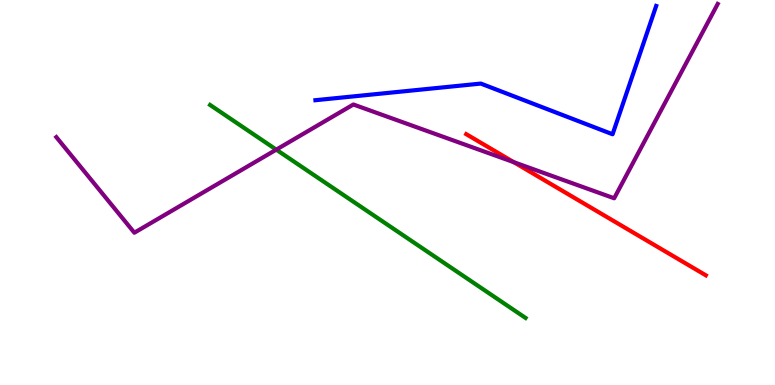[{'lines': ['blue', 'red'], 'intersections': []}, {'lines': ['green', 'red'], 'intersections': []}, {'lines': ['purple', 'red'], 'intersections': [{'x': 6.63, 'y': 5.79}]}, {'lines': ['blue', 'green'], 'intersections': []}, {'lines': ['blue', 'purple'], 'intersections': []}, {'lines': ['green', 'purple'], 'intersections': [{'x': 3.56, 'y': 6.11}]}]